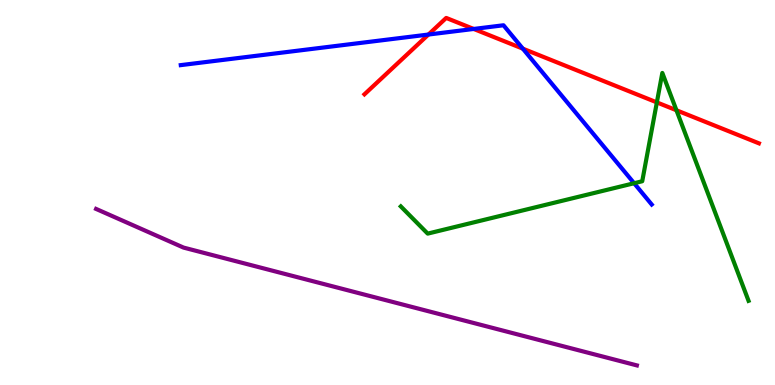[{'lines': ['blue', 'red'], 'intersections': [{'x': 5.53, 'y': 9.1}, {'x': 6.11, 'y': 9.25}, {'x': 6.75, 'y': 8.74}]}, {'lines': ['green', 'red'], 'intersections': [{'x': 8.48, 'y': 7.34}, {'x': 8.73, 'y': 7.14}]}, {'lines': ['purple', 'red'], 'intersections': []}, {'lines': ['blue', 'green'], 'intersections': [{'x': 8.18, 'y': 5.24}]}, {'lines': ['blue', 'purple'], 'intersections': []}, {'lines': ['green', 'purple'], 'intersections': []}]